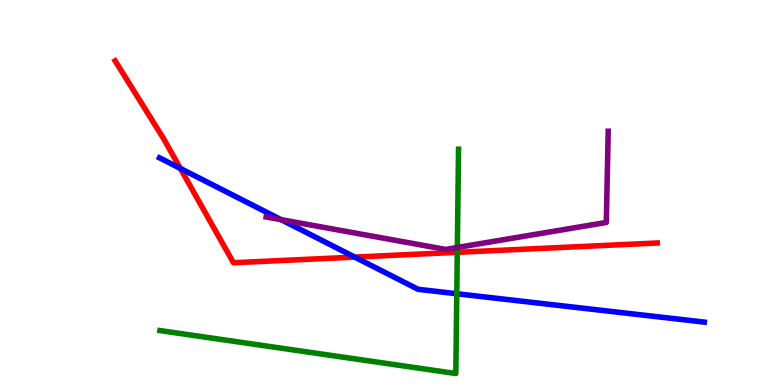[{'lines': ['blue', 'red'], 'intersections': [{'x': 2.33, 'y': 5.62}, {'x': 4.58, 'y': 3.32}]}, {'lines': ['green', 'red'], 'intersections': [{'x': 5.9, 'y': 3.45}]}, {'lines': ['purple', 'red'], 'intersections': []}, {'lines': ['blue', 'green'], 'intersections': [{'x': 5.89, 'y': 2.37}]}, {'lines': ['blue', 'purple'], 'intersections': [{'x': 3.63, 'y': 4.29}]}, {'lines': ['green', 'purple'], 'intersections': [{'x': 5.9, 'y': 3.57}]}]